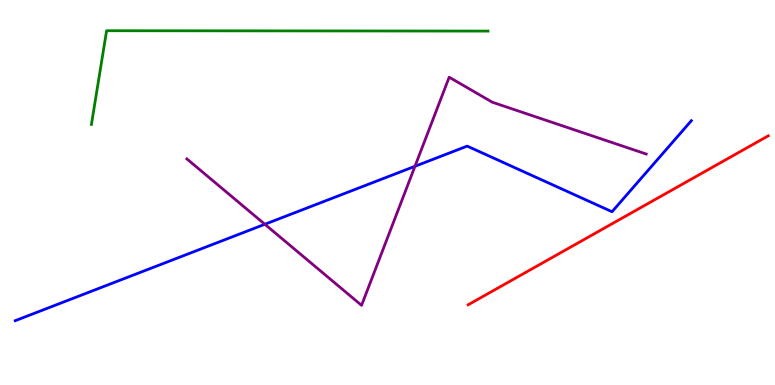[{'lines': ['blue', 'red'], 'intersections': []}, {'lines': ['green', 'red'], 'intersections': []}, {'lines': ['purple', 'red'], 'intersections': []}, {'lines': ['blue', 'green'], 'intersections': []}, {'lines': ['blue', 'purple'], 'intersections': [{'x': 3.42, 'y': 4.17}, {'x': 5.35, 'y': 5.68}]}, {'lines': ['green', 'purple'], 'intersections': []}]